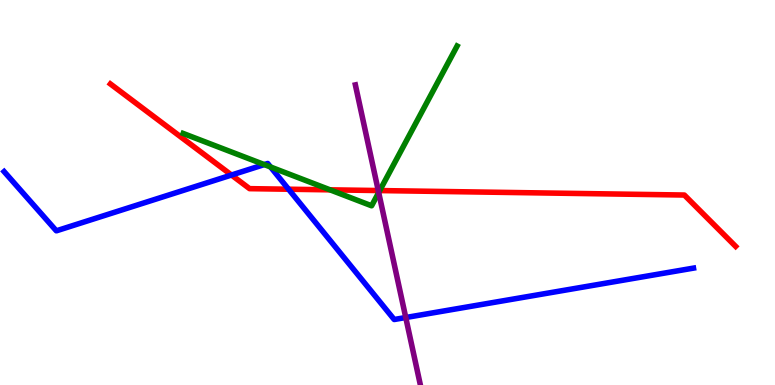[{'lines': ['blue', 'red'], 'intersections': [{'x': 2.99, 'y': 5.45}, {'x': 3.72, 'y': 5.09}]}, {'lines': ['green', 'red'], 'intersections': [{'x': 4.26, 'y': 5.07}, {'x': 4.9, 'y': 5.05}]}, {'lines': ['purple', 'red'], 'intersections': [{'x': 4.88, 'y': 5.05}]}, {'lines': ['blue', 'green'], 'intersections': [{'x': 3.41, 'y': 5.73}, {'x': 3.49, 'y': 5.66}]}, {'lines': ['blue', 'purple'], 'intersections': [{'x': 5.24, 'y': 1.75}]}, {'lines': ['green', 'purple'], 'intersections': [{'x': 4.89, 'y': 5.0}]}]